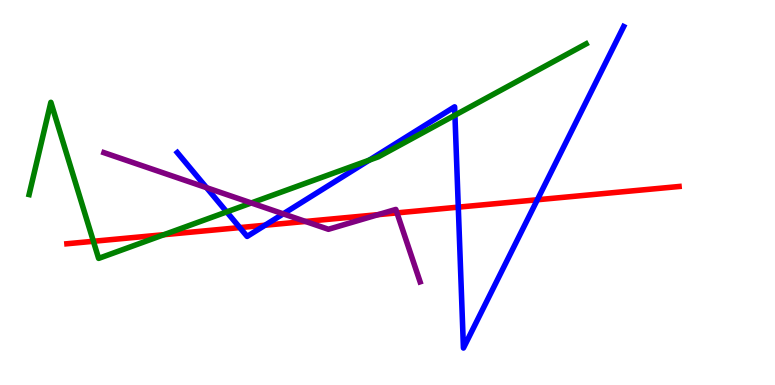[{'lines': ['blue', 'red'], 'intersections': [{'x': 3.09, 'y': 4.09}, {'x': 3.42, 'y': 4.15}, {'x': 5.91, 'y': 4.62}, {'x': 6.93, 'y': 4.81}]}, {'lines': ['green', 'red'], 'intersections': [{'x': 1.21, 'y': 3.73}, {'x': 2.12, 'y': 3.9}]}, {'lines': ['purple', 'red'], 'intersections': [{'x': 3.94, 'y': 4.25}, {'x': 4.88, 'y': 4.42}, {'x': 5.12, 'y': 4.47}]}, {'lines': ['blue', 'green'], 'intersections': [{'x': 2.93, 'y': 4.5}, {'x': 4.76, 'y': 5.84}, {'x': 5.87, 'y': 7.01}]}, {'lines': ['blue', 'purple'], 'intersections': [{'x': 2.66, 'y': 5.13}, {'x': 3.65, 'y': 4.45}]}, {'lines': ['green', 'purple'], 'intersections': [{'x': 3.24, 'y': 4.73}]}]